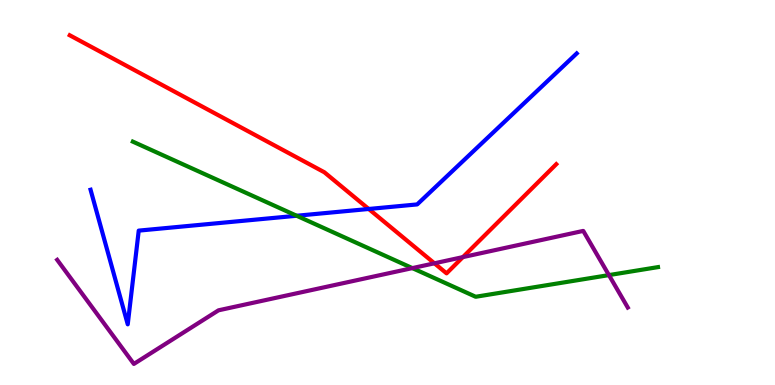[{'lines': ['blue', 'red'], 'intersections': [{'x': 4.76, 'y': 4.57}]}, {'lines': ['green', 'red'], 'intersections': []}, {'lines': ['purple', 'red'], 'intersections': [{'x': 5.61, 'y': 3.16}, {'x': 5.97, 'y': 3.32}]}, {'lines': ['blue', 'green'], 'intersections': [{'x': 3.83, 'y': 4.4}]}, {'lines': ['blue', 'purple'], 'intersections': []}, {'lines': ['green', 'purple'], 'intersections': [{'x': 5.32, 'y': 3.04}, {'x': 7.86, 'y': 2.85}]}]